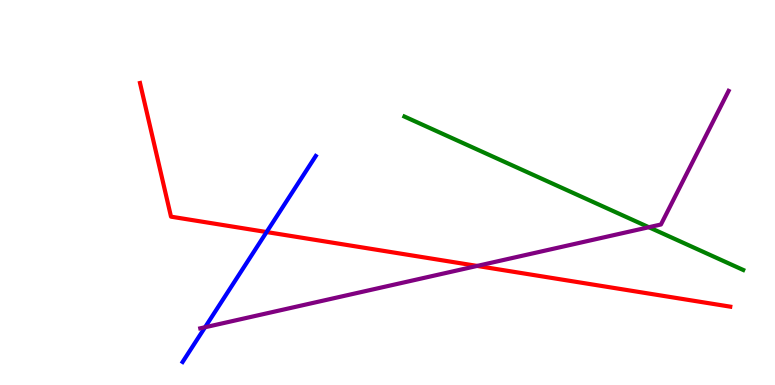[{'lines': ['blue', 'red'], 'intersections': [{'x': 3.44, 'y': 3.97}]}, {'lines': ['green', 'red'], 'intersections': []}, {'lines': ['purple', 'red'], 'intersections': [{'x': 6.16, 'y': 3.09}]}, {'lines': ['blue', 'green'], 'intersections': []}, {'lines': ['blue', 'purple'], 'intersections': [{'x': 2.65, 'y': 1.5}]}, {'lines': ['green', 'purple'], 'intersections': [{'x': 8.37, 'y': 4.1}]}]